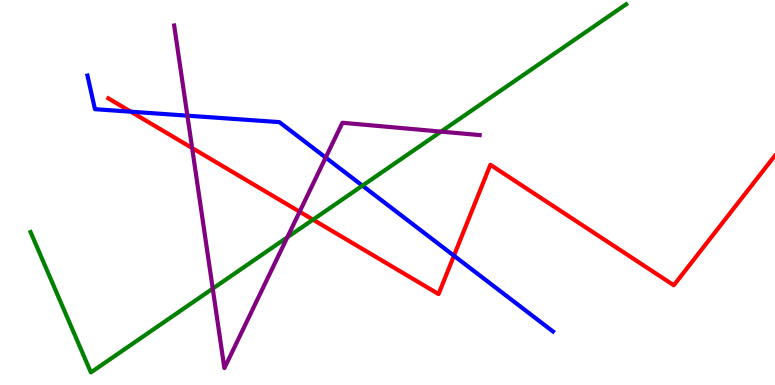[{'lines': ['blue', 'red'], 'intersections': [{'x': 1.69, 'y': 7.1}, {'x': 5.86, 'y': 3.36}]}, {'lines': ['green', 'red'], 'intersections': [{'x': 4.04, 'y': 4.29}]}, {'lines': ['purple', 'red'], 'intersections': [{'x': 2.48, 'y': 6.16}, {'x': 3.87, 'y': 4.5}]}, {'lines': ['blue', 'green'], 'intersections': [{'x': 4.68, 'y': 5.18}]}, {'lines': ['blue', 'purple'], 'intersections': [{'x': 2.42, 'y': 7.0}, {'x': 4.2, 'y': 5.91}]}, {'lines': ['green', 'purple'], 'intersections': [{'x': 2.74, 'y': 2.5}, {'x': 3.71, 'y': 3.84}, {'x': 5.69, 'y': 6.58}]}]